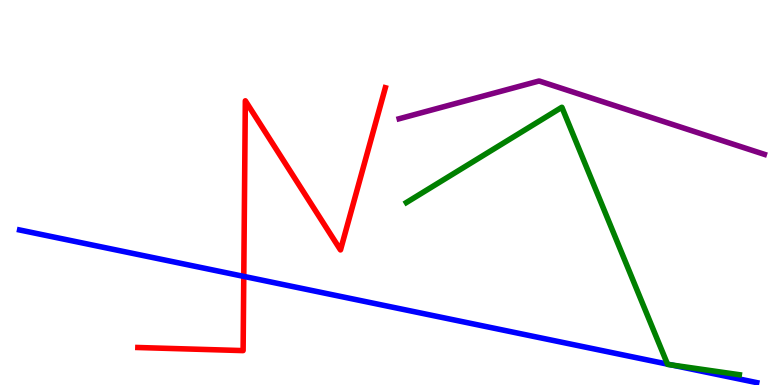[{'lines': ['blue', 'red'], 'intersections': [{'x': 3.15, 'y': 2.82}]}, {'lines': ['green', 'red'], 'intersections': []}, {'lines': ['purple', 'red'], 'intersections': []}, {'lines': ['blue', 'green'], 'intersections': [{'x': 8.61, 'y': 0.542}, {'x': 8.66, 'y': 0.521}]}, {'lines': ['blue', 'purple'], 'intersections': []}, {'lines': ['green', 'purple'], 'intersections': []}]